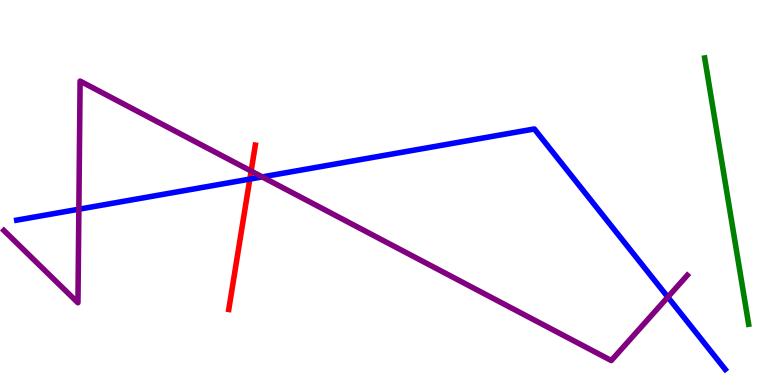[{'lines': ['blue', 'red'], 'intersections': [{'x': 3.22, 'y': 5.35}]}, {'lines': ['green', 'red'], 'intersections': []}, {'lines': ['purple', 'red'], 'intersections': [{'x': 3.24, 'y': 5.56}]}, {'lines': ['blue', 'green'], 'intersections': []}, {'lines': ['blue', 'purple'], 'intersections': [{'x': 1.02, 'y': 4.57}, {'x': 3.38, 'y': 5.41}, {'x': 8.62, 'y': 2.28}]}, {'lines': ['green', 'purple'], 'intersections': []}]